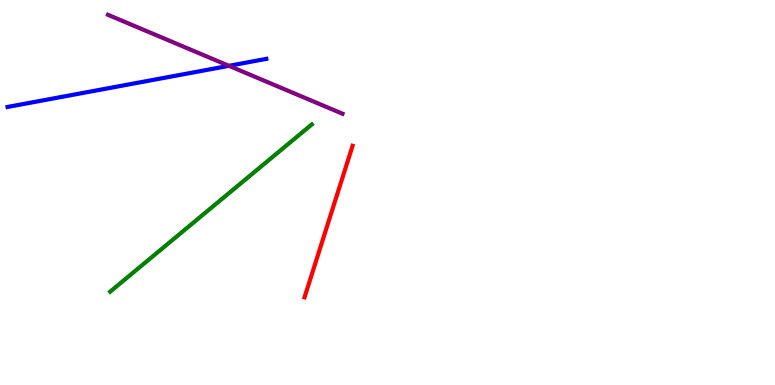[{'lines': ['blue', 'red'], 'intersections': []}, {'lines': ['green', 'red'], 'intersections': []}, {'lines': ['purple', 'red'], 'intersections': []}, {'lines': ['blue', 'green'], 'intersections': []}, {'lines': ['blue', 'purple'], 'intersections': [{'x': 2.95, 'y': 8.29}]}, {'lines': ['green', 'purple'], 'intersections': []}]